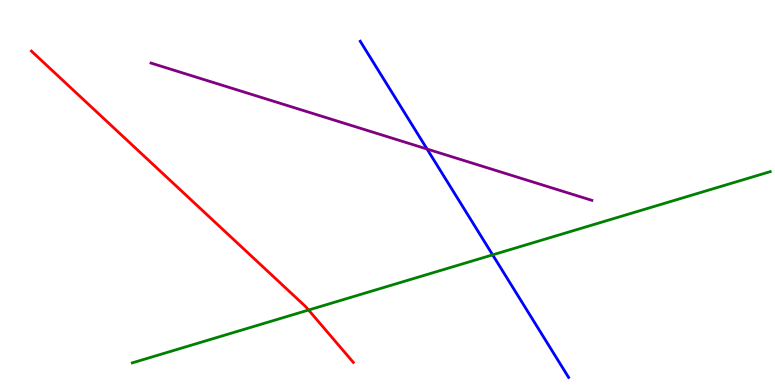[{'lines': ['blue', 'red'], 'intersections': []}, {'lines': ['green', 'red'], 'intersections': [{'x': 3.98, 'y': 1.95}]}, {'lines': ['purple', 'red'], 'intersections': []}, {'lines': ['blue', 'green'], 'intersections': [{'x': 6.36, 'y': 3.38}]}, {'lines': ['blue', 'purple'], 'intersections': [{'x': 5.51, 'y': 6.13}]}, {'lines': ['green', 'purple'], 'intersections': []}]